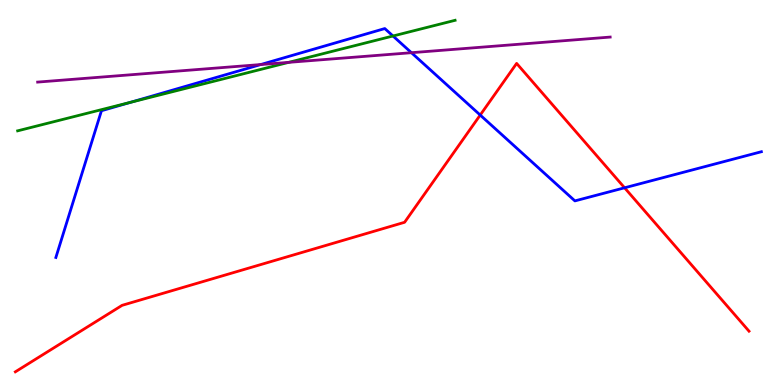[{'lines': ['blue', 'red'], 'intersections': [{'x': 6.2, 'y': 7.01}, {'x': 8.06, 'y': 5.12}]}, {'lines': ['green', 'red'], 'intersections': []}, {'lines': ['purple', 'red'], 'intersections': []}, {'lines': ['blue', 'green'], 'intersections': [{'x': 1.68, 'y': 7.34}, {'x': 5.07, 'y': 9.06}]}, {'lines': ['blue', 'purple'], 'intersections': [{'x': 3.36, 'y': 8.32}, {'x': 5.31, 'y': 8.63}]}, {'lines': ['green', 'purple'], 'intersections': [{'x': 3.73, 'y': 8.38}]}]